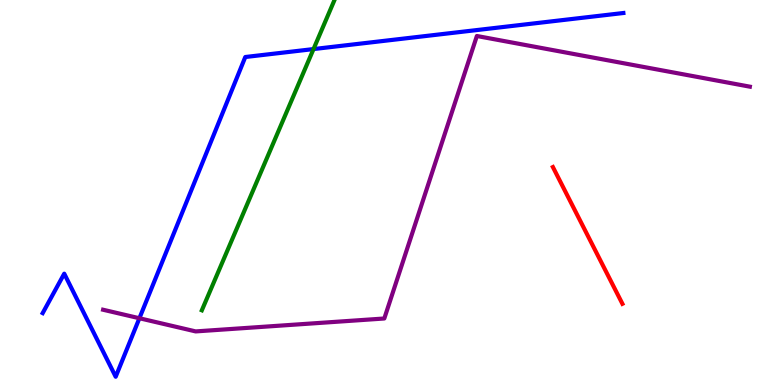[{'lines': ['blue', 'red'], 'intersections': []}, {'lines': ['green', 'red'], 'intersections': []}, {'lines': ['purple', 'red'], 'intersections': []}, {'lines': ['blue', 'green'], 'intersections': [{'x': 4.05, 'y': 8.73}]}, {'lines': ['blue', 'purple'], 'intersections': [{'x': 1.8, 'y': 1.73}]}, {'lines': ['green', 'purple'], 'intersections': []}]